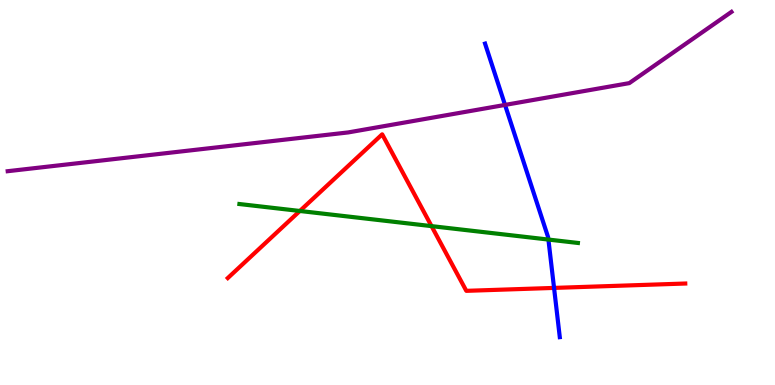[{'lines': ['blue', 'red'], 'intersections': [{'x': 7.15, 'y': 2.52}]}, {'lines': ['green', 'red'], 'intersections': [{'x': 3.87, 'y': 4.52}, {'x': 5.57, 'y': 4.13}]}, {'lines': ['purple', 'red'], 'intersections': []}, {'lines': ['blue', 'green'], 'intersections': [{'x': 7.08, 'y': 3.78}]}, {'lines': ['blue', 'purple'], 'intersections': [{'x': 6.52, 'y': 7.27}]}, {'lines': ['green', 'purple'], 'intersections': []}]